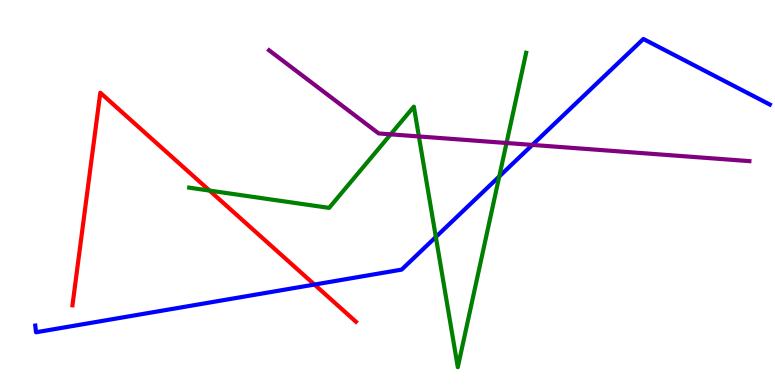[{'lines': ['blue', 'red'], 'intersections': [{'x': 4.06, 'y': 2.61}]}, {'lines': ['green', 'red'], 'intersections': [{'x': 2.7, 'y': 5.05}]}, {'lines': ['purple', 'red'], 'intersections': []}, {'lines': ['blue', 'green'], 'intersections': [{'x': 5.62, 'y': 3.84}, {'x': 6.44, 'y': 5.42}]}, {'lines': ['blue', 'purple'], 'intersections': [{'x': 6.87, 'y': 6.24}]}, {'lines': ['green', 'purple'], 'intersections': [{'x': 5.04, 'y': 6.51}, {'x': 5.41, 'y': 6.46}, {'x': 6.54, 'y': 6.29}]}]